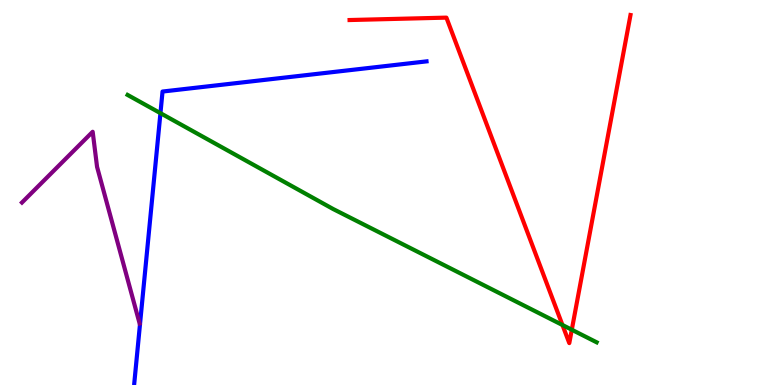[{'lines': ['blue', 'red'], 'intersections': []}, {'lines': ['green', 'red'], 'intersections': [{'x': 7.26, 'y': 1.56}, {'x': 7.38, 'y': 1.44}]}, {'lines': ['purple', 'red'], 'intersections': []}, {'lines': ['blue', 'green'], 'intersections': [{'x': 2.07, 'y': 7.06}]}, {'lines': ['blue', 'purple'], 'intersections': []}, {'lines': ['green', 'purple'], 'intersections': []}]